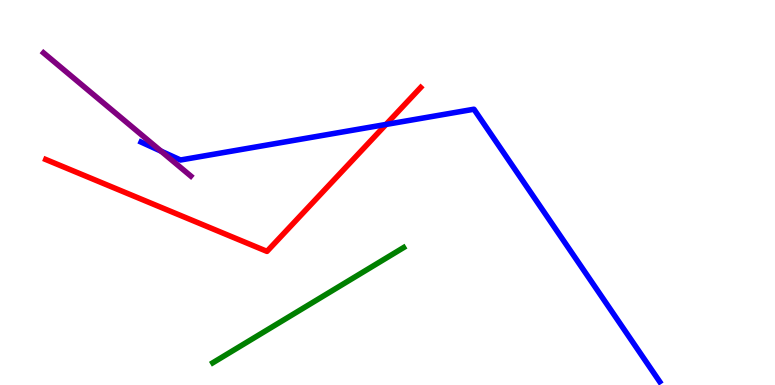[{'lines': ['blue', 'red'], 'intersections': [{'x': 4.98, 'y': 6.77}]}, {'lines': ['green', 'red'], 'intersections': []}, {'lines': ['purple', 'red'], 'intersections': []}, {'lines': ['blue', 'green'], 'intersections': []}, {'lines': ['blue', 'purple'], 'intersections': [{'x': 2.08, 'y': 6.07}]}, {'lines': ['green', 'purple'], 'intersections': []}]